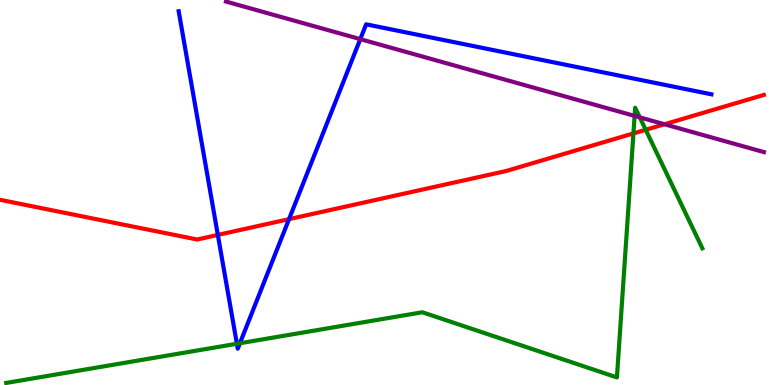[{'lines': ['blue', 'red'], 'intersections': [{'x': 2.81, 'y': 3.9}, {'x': 3.73, 'y': 4.31}]}, {'lines': ['green', 'red'], 'intersections': [{'x': 8.17, 'y': 6.53}, {'x': 8.33, 'y': 6.63}]}, {'lines': ['purple', 'red'], 'intersections': [{'x': 8.57, 'y': 6.77}]}, {'lines': ['blue', 'green'], 'intersections': [{'x': 3.06, 'y': 1.07}, {'x': 3.1, 'y': 1.08}]}, {'lines': ['blue', 'purple'], 'intersections': [{'x': 4.65, 'y': 8.98}]}, {'lines': ['green', 'purple'], 'intersections': [{'x': 8.19, 'y': 6.99}, {'x': 8.25, 'y': 6.95}]}]